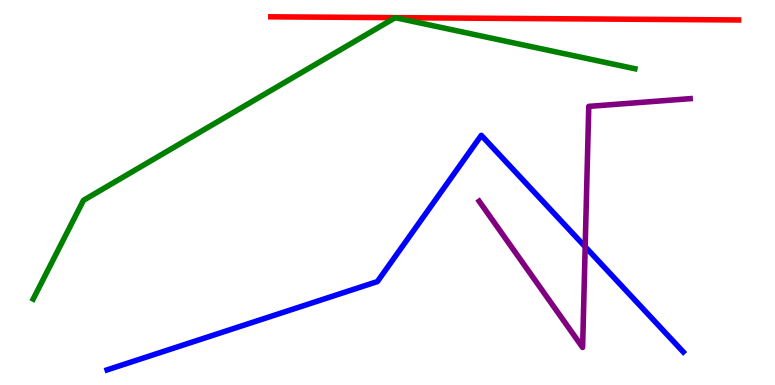[{'lines': ['blue', 'red'], 'intersections': []}, {'lines': ['green', 'red'], 'intersections': []}, {'lines': ['purple', 'red'], 'intersections': []}, {'lines': ['blue', 'green'], 'intersections': []}, {'lines': ['blue', 'purple'], 'intersections': [{'x': 7.55, 'y': 3.59}]}, {'lines': ['green', 'purple'], 'intersections': []}]